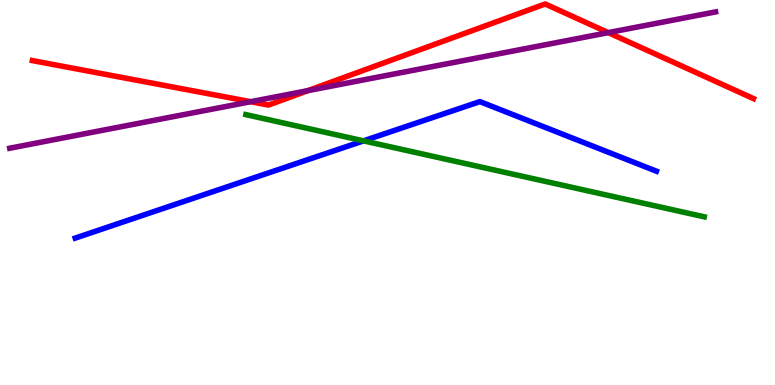[{'lines': ['blue', 'red'], 'intersections': []}, {'lines': ['green', 'red'], 'intersections': []}, {'lines': ['purple', 'red'], 'intersections': [{'x': 3.23, 'y': 7.36}, {'x': 3.97, 'y': 7.65}, {'x': 7.85, 'y': 9.15}]}, {'lines': ['blue', 'green'], 'intersections': [{'x': 4.69, 'y': 6.34}]}, {'lines': ['blue', 'purple'], 'intersections': []}, {'lines': ['green', 'purple'], 'intersections': []}]